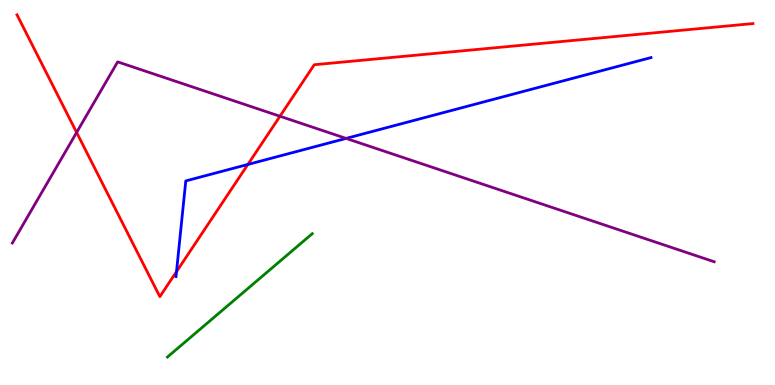[{'lines': ['blue', 'red'], 'intersections': [{'x': 2.28, 'y': 2.94}, {'x': 3.2, 'y': 5.73}]}, {'lines': ['green', 'red'], 'intersections': []}, {'lines': ['purple', 'red'], 'intersections': [{'x': 0.989, 'y': 6.56}, {'x': 3.61, 'y': 6.98}]}, {'lines': ['blue', 'green'], 'intersections': []}, {'lines': ['blue', 'purple'], 'intersections': [{'x': 4.47, 'y': 6.4}]}, {'lines': ['green', 'purple'], 'intersections': []}]